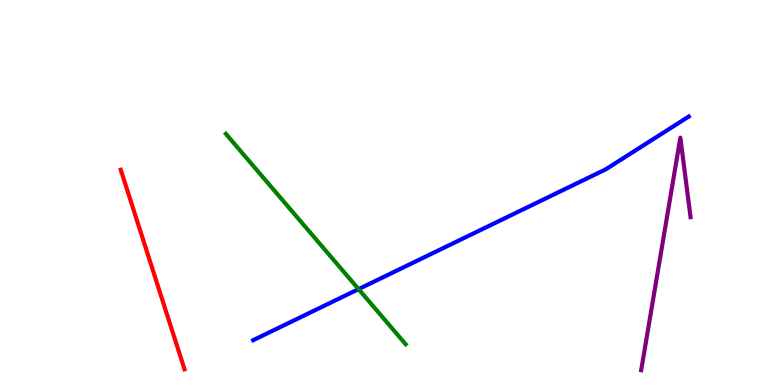[{'lines': ['blue', 'red'], 'intersections': []}, {'lines': ['green', 'red'], 'intersections': []}, {'lines': ['purple', 'red'], 'intersections': []}, {'lines': ['blue', 'green'], 'intersections': [{'x': 4.63, 'y': 2.49}]}, {'lines': ['blue', 'purple'], 'intersections': []}, {'lines': ['green', 'purple'], 'intersections': []}]